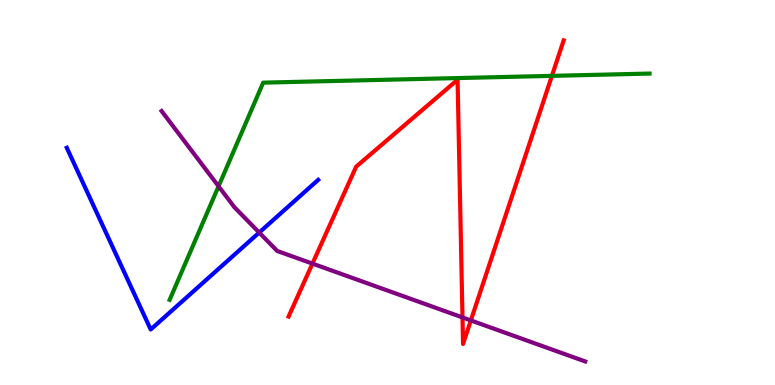[{'lines': ['blue', 'red'], 'intersections': []}, {'lines': ['green', 'red'], 'intersections': [{'x': 7.12, 'y': 8.03}]}, {'lines': ['purple', 'red'], 'intersections': [{'x': 4.03, 'y': 3.15}, {'x': 5.97, 'y': 1.76}, {'x': 6.08, 'y': 1.68}]}, {'lines': ['blue', 'green'], 'intersections': []}, {'lines': ['blue', 'purple'], 'intersections': [{'x': 3.34, 'y': 3.96}]}, {'lines': ['green', 'purple'], 'intersections': [{'x': 2.82, 'y': 5.16}]}]